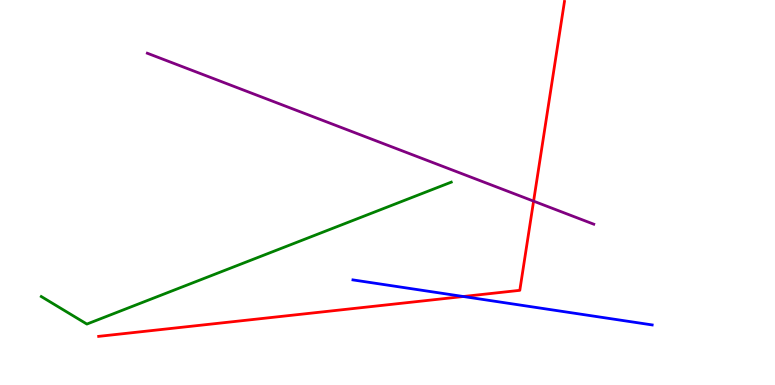[{'lines': ['blue', 'red'], 'intersections': [{'x': 5.98, 'y': 2.3}]}, {'lines': ['green', 'red'], 'intersections': []}, {'lines': ['purple', 'red'], 'intersections': [{'x': 6.89, 'y': 4.78}]}, {'lines': ['blue', 'green'], 'intersections': []}, {'lines': ['blue', 'purple'], 'intersections': []}, {'lines': ['green', 'purple'], 'intersections': []}]